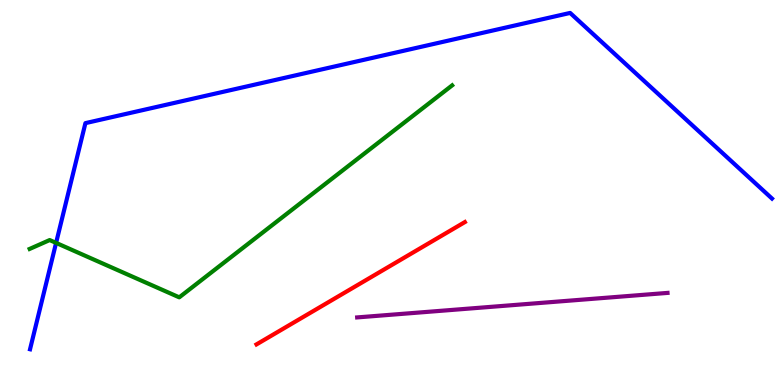[{'lines': ['blue', 'red'], 'intersections': []}, {'lines': ['green', 'red'], 'intersections': []}, {'lines': ['purple', 'red'], 'intersections': []}, {'lines': ['blue', 'green'], 'intersections': [{'x': 0.724, 'y': 3.69}]}, {'lines': ['blue', 'purple'], 'intersections': []}, {'lines': ['green', 'purple'], 'intersections': []}]